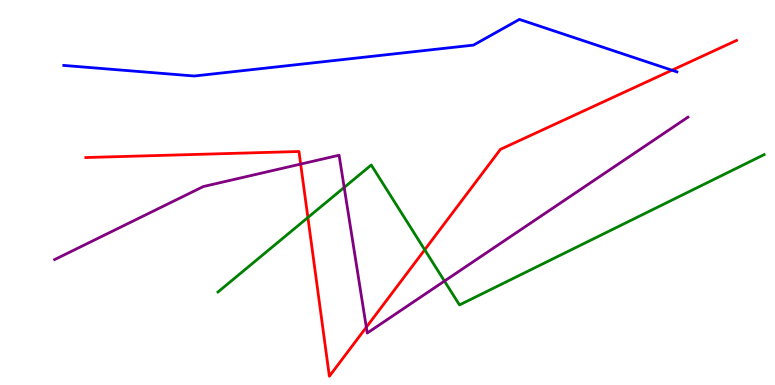[{'lines': ['blue', 'red'], 'intersections': [{'x': 8.67, 'y': 8.18}]}, {'lines': ['green', 'red'], 'intersections': [{'x': 3.97, 'y': 4.35}, {'x': 5.48, 'y': 3.51}]}, {'lines': ['purple', 'red'], 'intersections': [{'x': 3.88, 'y': 5.74}, {'x': 4.73, 'y': 1.5}]}, {'lines': ['blue', 'green'], 'intersections': []}, {'lines': ['blue', 'purple'], 'intersections': []}, {'lines': ['green', 'purple'], 'intersections': [{'x': 4.44, 'y': 5.13}, {'x': 5.73, 'y': 2.7}]}]